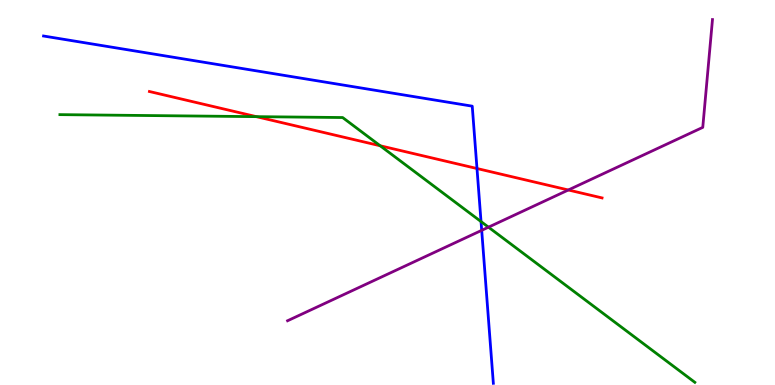[{'lines': ['blue', 'red'], 'intersections': [{'x': 6.15, 'y': 5.62}]}, {'lines': ['green', 'red'], 'intersections': [{'x': 3.31, 'y': 6.97}, {'x': 4.91, 'y': 6.21}]}, {'lines': ['purple', 'red'], 'intersections': [{'x': 7.33, 'y': 5.07}]}, {'lines': ['blue', 'green'], 'intersections': [{'x': 6.21, 'y': 4.24}]}, {'lines': ['blue', 'purple'], 'intersections': [{'x': 6.22, 'y': 4.02}]}, {'lines': ['green', 'purple'], 'intersections': [{'x': 6.3, 'y': 4.1}]}]